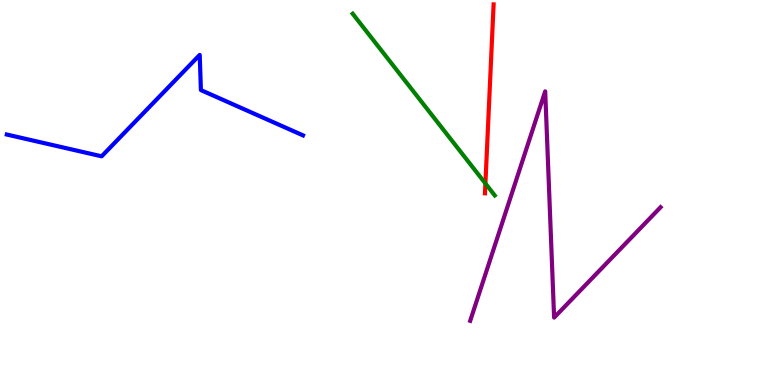[{'lines': ['blue', 'red'], 'intersections': []}, {'lines': ['green', 'red'], 'intersections': [{'x': 6.26, 'y': 5.23}]}, {'lines': ['purple', 'red'], 'intersections': []}, {'lines': ['blue', 'green'], 'intersections': []}, {'lines': ['blue', 'purple'], 'intersections': []}, {'lines': ['green', 'purple'], 'intersections': []}]